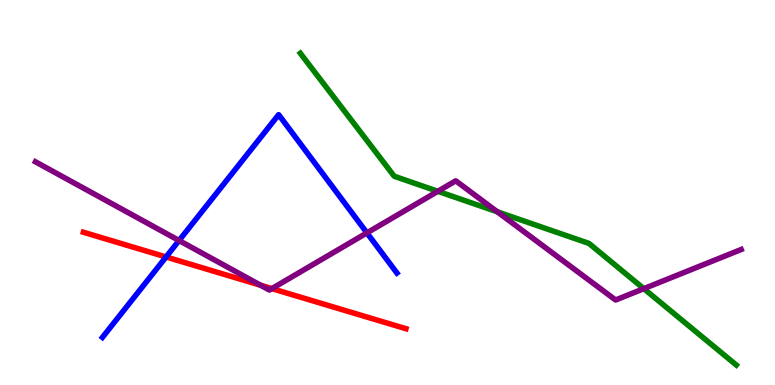[{'lines': ['blue', 'red'], 'intersections': [{'x': 2.14, 'y': 3.33}]}, {'lines': ['green', 'red'], 'intersections': []}, {'lines': ['purple', 'red'], 'intersections': [{'x': 3.36, 'y': 2.59}, {'x': 3.51, 'y': 2.5}]}, {'lines': ['blue', 'green'], 'intersections': []}, {'lines': ['blue', 'purple'], 'intersections': [{'x': 2.31, 'y': 3.75}, {'x': 4.73, 'y': 3.95}]}, {'lines': ['green', 'purple'], 'intersections': [{'x': 5.65, 'y': 5.03}, {'x': 6.42, 'y': 4.5}, {'x': 8.31, 'y': 2.5}]}]